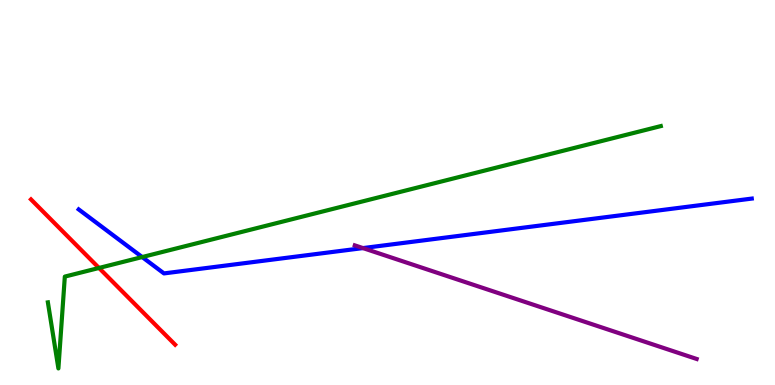[{'lines': ['blue', 'red'], 'intersections': []}, {'lines': ['green', 'red'], 'intersections': [{'x': 1.28, 'y': 3.04}]}, {'lines': ['purple', 'red'], 'intersections': []}, {'lines': ['blue', 'green'], 'intersections': [{'x': 1.83, 'y': 3.32}]}, {'lines': ['blue', 'purple'], 'intersections': [{'x': 4.68, 'y': 3.56}]}, {'lines': ['green', 'purple'], 'intersections': []}]